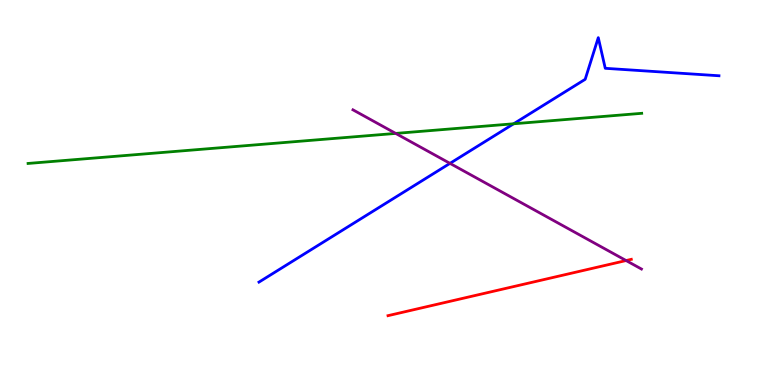[{'lines': ['blue', 'red'], 'intersections': []}, {'lines': ['green', 'red'], 'intersections': []}, {'lines': ['purple', 'red'], 'intersections': [{'x': 8.08, 'y': 3.23}]}, {'lines': ['blue', 'green'], 'intersections': [{'x': 6.63, 'y': 6.79}]}, {'lines': ['blue', 'purple'], 'intersections': [{'x': 5.81, 'y': 5.76}]}, {'lines': ['green', 'purple'], 'intersections': [{'x': 5.11, 'y': 6.53}]}]